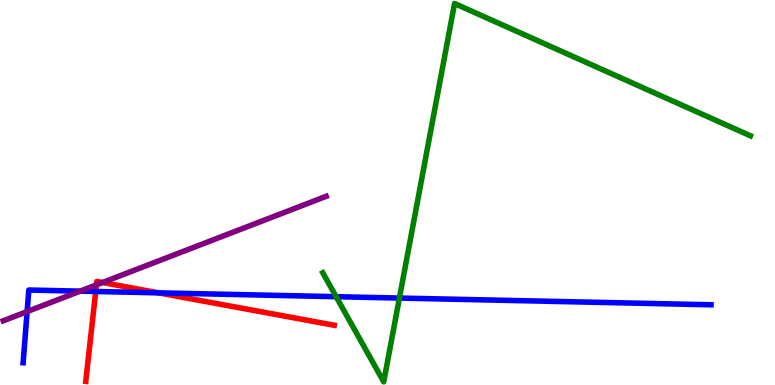[{'lines': ['blue', 'red'], 'intersections': [{'x': 1.24, 'y': 2.43}, {'x': 2.05, 'y': 2.39}]}, {'lines': ['green', 'red'], 'intersections': []}, {'lines': ['purple', 'red'], 'intersections': [{'x': 1.24, 'y': 2.6}, {'x': 1.32, 'y': 2.66}]}, {'lines': ['blue', 'green'], 'intersections': [{'x': 4.34, 'y': 2.29}, {'x': 5.15, 'y': 2.26}]}, {'lines': ['blue', 'purple'], 'intersections': [{'x': 0.35, 'y': 1.91}, {'x': 1.03, 'y': 2.44}]}, {'lines': ['green', 'purple'], 'intersections': []}]